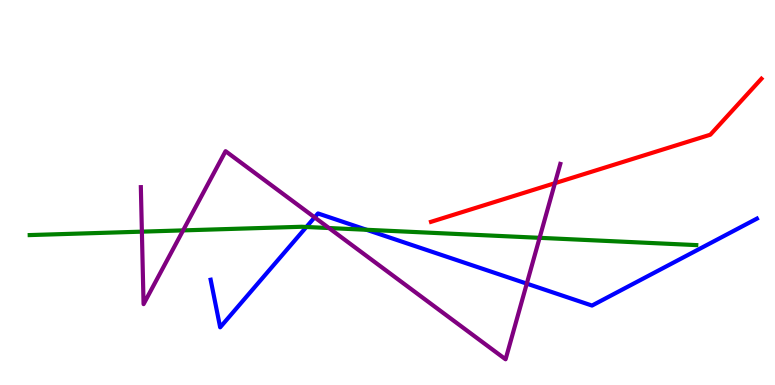[{'lines': ['blue', 'red'], 'intersections': []}, {'lines': ['green', 'red'], 'intersections': []}, {'lines': ['purple', 'red'], 'intersections': [{'x': 7.16, 'y': 5.24}]}, {'lines': ['blue', 'green'], 'intersections': [{'x': 3.95, 'y': 4.1}, {'x': 4.73, 'y': 4.03}]}, {'lines': ['blue', 'purple'], 'intersections': [{'x': 4.06, 'y': 4.35}, {'x': 6.8, 'y': 2.63}]}, {'lines': ['green', 'purple'], 'intersections': [{'x': 1.83, 'y': 3.98}, {'x': 2.36, 'y': 4.02}, {'x': 4.24, 'y': 4.08}, {'x': 6.96, 'y': 3.82}]}]